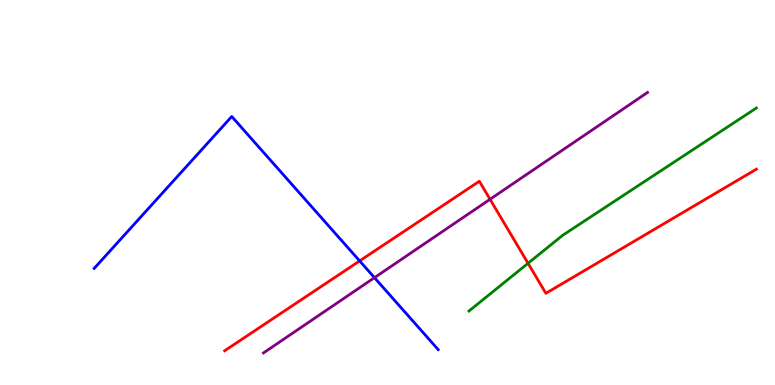[{'lines': ['blue', 'red'], 'intersections': [{'x': 4.64, 'y': 3.22}]}, {'lines': ['green', 'red'], 'intersections': [{'x': 6.81, 'y': 3.16}]}, {'lines': ['purple', 'red'], 'intersections': [{'x': 6.32, 'y': 4.82}]}, {'lines': ['blue', 'green'], 'intersections': []}, {'lines': ['blue', 'purple'], 'intersections': [{'x': 4.83, 'y': 2.79}]}, {'lines': ['green', 'purple'], 'intersections': []}]